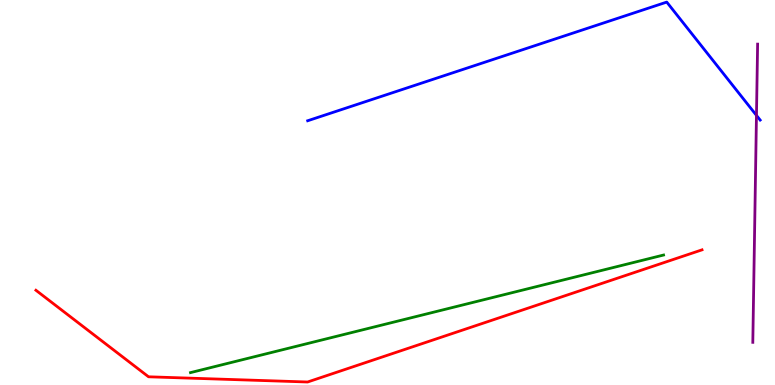[{'lines': ['blue', 'red'], 'intersections': []}, {'lines': ['green', 'red'], 'intersections': []}, {'lines': ['purple', 'red'], 'intersections': []}, {'lines': ['blue', 'green'], 'intersections': []}, {'lines': ['blue', 'purple'], 'intersections': [{'x': 9.76, 'y': 7.0}]}, {'lines': ['green', 'purple'], 'intersections': []}]